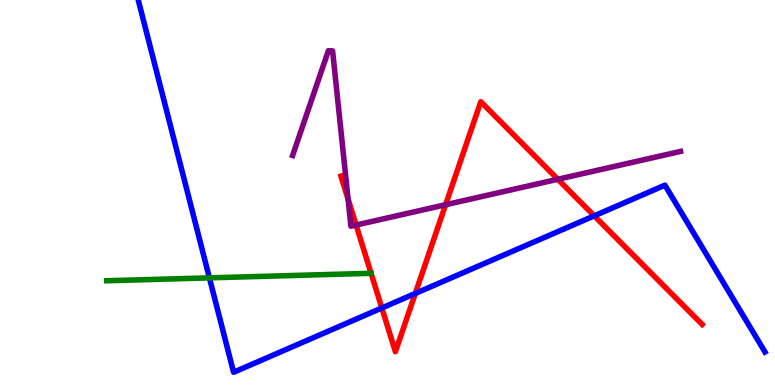[{'lines': ['blue', 'red'], 'intersections': [{'x': 4.93, 'y': 2.0}, {'x': 5.36, 'y': 2.38}, {'x': 7.67, 'y': 4.39}]}, {'lines': ['green', 'red'], 'intersections': []}, {'lines': ['purple', 'red'], 'intersections': [{'x': 4.49, 'y': 4.83}, {'x': 4.59, 'y': 4.15}, {'x': 5.75, 'y': 4.68}, {'x': 7.2, 'y': 5.34}]}, {'lines': ['blue', 'green'], 'intersections': [{'x': 2.7, 'y': 2.78}]}, {'lines': ['blue', 'purple'], 'intersections': []}, {'lines': ['green', 'purple'], 'intersections': []}]